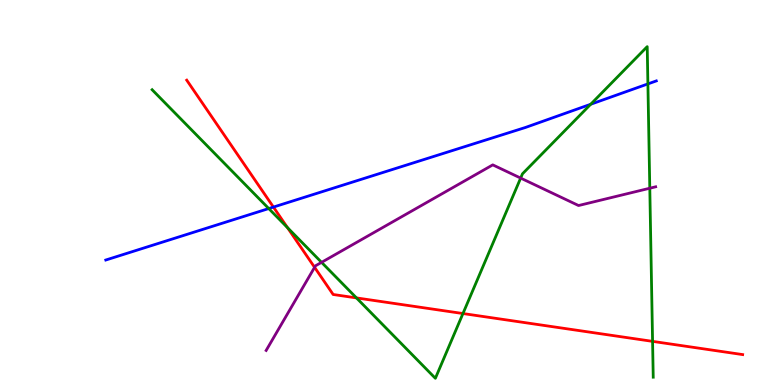[{'lines': ['blue', 'red'], 'intersections': [{'x': 3.53, 'y': 4.62}]}, {'lines': ['green', 'red'], 'intersections': [{'x': 3.71, 'y': 4.09}, {'x': 4.6, 'y': 2.26}, {'x': 5.97, 'y': 1.86}, {'x': 8.42, 'y': 1.13}]}, {'lines': ['purple', 'red'], 'intersections': [{'x': 4.06, 'y': 3.06}]}, {'lines': ['blue', 'green'], 'intersections': [{'x': 3.47, 'y': 4.58}, {'x': 7.62, 'y': 7.29}, {'x': 8.36, 'y': 7.82}]}, {'lines': ['blue', 'purple'], 'intersections': []}, {'lines': ['green', 'purple'], 'intersections': [{'x': 4.15, 'y': 3.19}, {'x': 6.72, 'y': 5.37}, {'x': 8.38, 'y': 5.11}]}]